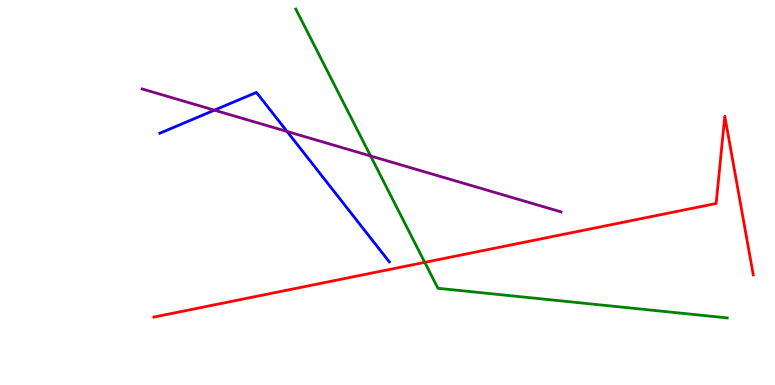[{'lines': ['blue', 'red'], 'intersections': []}, {'lines': ['green', 'red'], 'intersections': [{'x': 5.48, 'y': 3.19}]}, {'lines': ['purple', 'red'], 'intersections': []}, {'lines': ['blue', 'green'], 'intersections': []}, {'lines': ['blue', 'purple'], 'intersections': [{'x': 2.77, 'y': 7.14}, {'x': 3.7, 'y': 6.59}]}, {'lines': ['green', 'purple'], 'intersections': [{'x': 4.78, 'y': 5.95}]}]